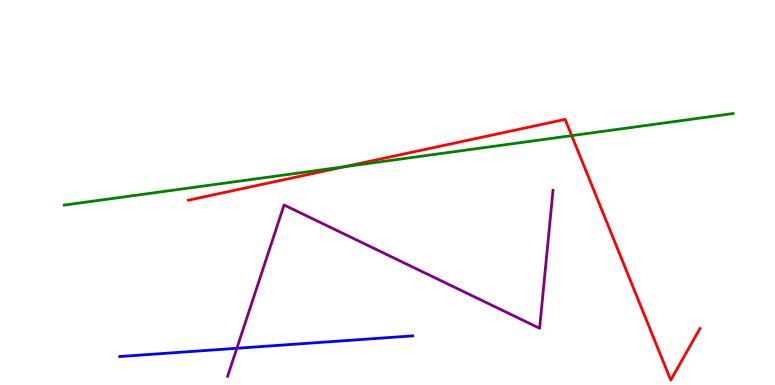[{'lines': ['blue', 'red'], 'intersections': []}, {'lines': ['green', 'red'], 'intersections': [{'x': 4.44, 'y': 5.67}, {'x': 7.38, 'y': 6.48}]}, {'lines': ['purple', 'red'], 'intersections': []}, {'lines': ['blue', 'green'], 'intersections': []}, {'lines': ['blue', 'purple'], 'intersections': [{'x': 3.06, 'y': 0.954}]}, {'lines': ['green', 'purple'], 'intersections': []}]